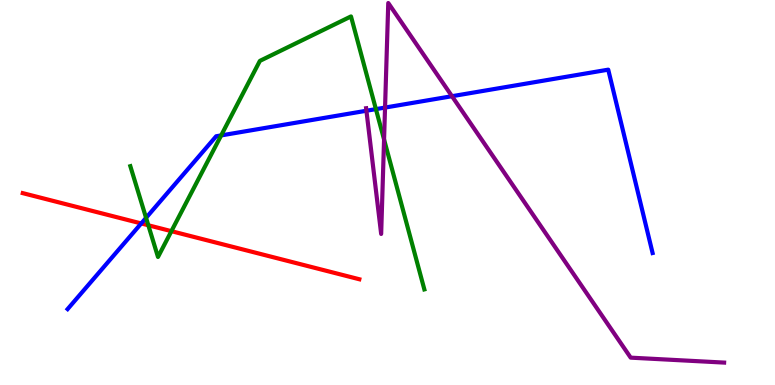[{'lines': ['blue', 'red'], 'intersections': [{'x': 1.82, 'y': 4.2}]}, {'lines': ['green', 'red'], 'intersections': [{'x': 1.91, 'y': 4.15}, {'x': 2.21, 'y': 4.0}]}, {'lines': ['purple', 'red'], 'intersections': []}, {'lines': ['blue', 'green'], 'intersections': [{'x': 1.88, 'y': 4.34}, {'x': 2.85, 'y': 6.48}, {'x': 4.85, 'y': 7.17}]}, {'lines': ['blue', 'purple'], 'intersections': [{'x': 4.73, 'y': 7.12}, {'x': 4.97, 'y': 7.21}, {'x': 5.83, 'y': 7.5}]}, {'lines': ['green', 'purple'], 'intersections': [{'x': 4.96, 'y': 6.38}]}]